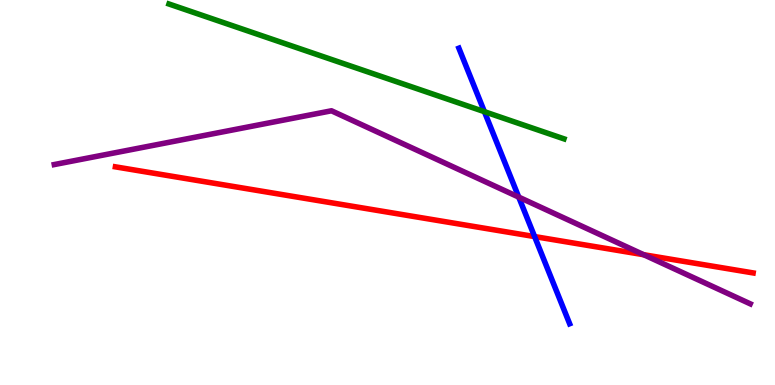[{'lines': ['blue', 'red'], 'intersections': [{'x': 6.9, 'y': 3.86}]}, {'lines': ['green', 'red'], 'intersections': []}, {'lines': ['purple', 'red'], 'intersections': [{'x': 8.31, 'y': 3.38}]}, {'lines': ['blue', 'green'], 'intersections': [{'x': 6.25, 'y': 7.1}]}, {'lines': ['blue', 'purple'], 'intersections': [{'x': 6.69, 'y': 4.88}]}, {'lines': ['green', 'purple'], 'intersections': []}]